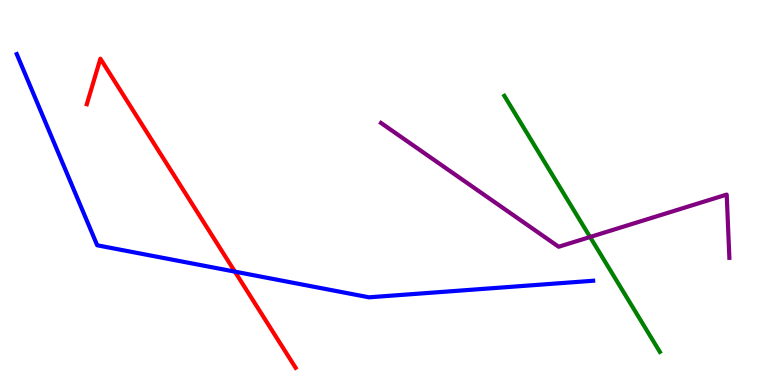[{'lines': ['blue', 'red'], 'intersections': [{'x': 3.03, 'y': 2.94}]}, {'lines': ['green', 'red'], 'intersections': []}, {'lines': ['purple', 'red'], 'intersections': []}, {'lines': ['blue', 'green'], 'intersections': []}, {'lines': ['blue', 'purple'], 'intersections': []}, {'lines': ['green', 'purple'], 'intersections': [{'x': 7.61, 'y': 3.84}]}]